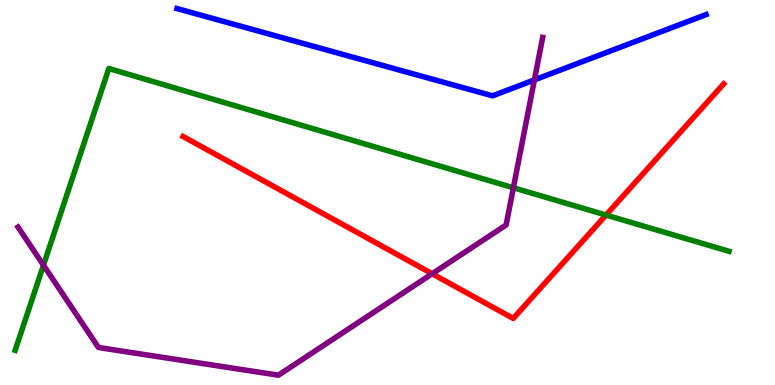[{'lines': ['blue', 'red'], 'intersections': []}, {'lines': ['green', 'red'], 'intersections': [{'x': 7.82, 'y': 4.41}]}, {'lines': ['purple', 'red'], 'intersections': [{'x': 5.58, 'y': 2.89}]}, {'lines': ['blue', 'green'], 'intersections': []}, {'lines': ['blue', 'purple'], 'intersections': [{'x': 6.9, 'y': 7.92}]}, {'lines': ['green', 'purple'], 'intersections': [{'x': 0.561, 'y': 3.11}, {'x': 6.62, 'y': 5.12}]}]